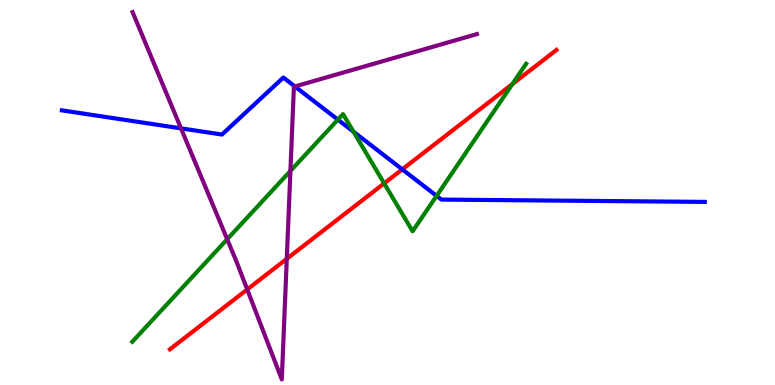[{'lines': ['blue', 'red'], 'intersections': [{'x': 5.19, 'y': 5.6}]}, {'lines': ['green', 'red'], 'intersections': [{'x': 4.96, 'y': 5.24}, {'x': 6.61, 'y': 7.82}]}, {'lines': ['purple', 'red'], 'intersections': [{'x': 3.19, 'y': 2.48}, {'x': 3.7, 'y': 3.28}]}, {'lines': ['blue', 'green'], 'intersections': [{'x': 4.36, 'y': 6.89}, {'x': 4.56, 'y': 6.58}, {'x': 5.63, 'y': 4.91}]}, {'lines': ['blue', 'purple'], 'intersections': [{'x': 2.34, 'y': 6.67}, {'x': 3.81, 'y': 7.75}]}, {'lines': ['green', 'purple'], 'intersections': [{'x': 2.93, 'y': 3.79}, {'x': 3.75, 'y': 5.56}]}]